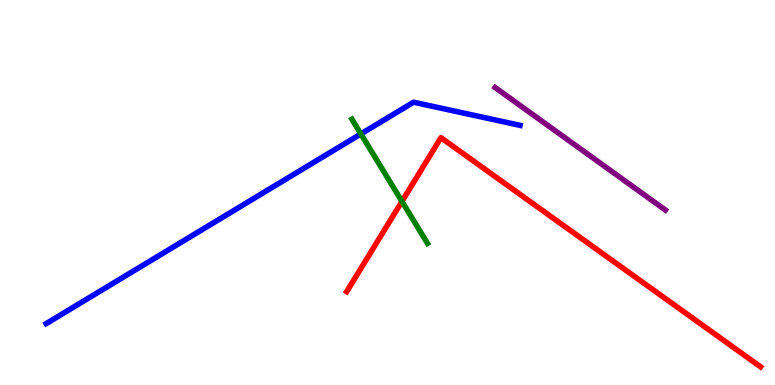[{'lines': ['blue', 'red'], 'intersections': []}, {'lines': ['green', 'red'], 'intersections': [{'x': 5.19, 'y': 4.77}]}, {'lines': ['purple', 'red'], 'intersections': []}, {'lines': ['blue', 'green'], 'intersections': [{'x': 4.66, 'y': 6.52}]}, {'lines': ['blue', 'purple'], 'intersections': []}, {'lines': ['green', 'purple'], 'intersections': []}]